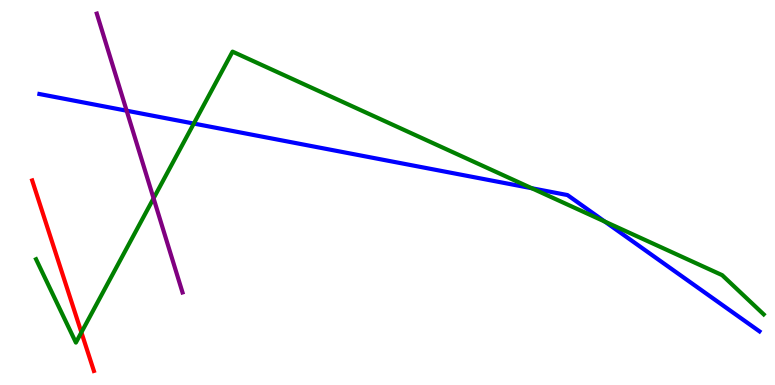[{'lines': ['blue', 'red'], 'intersections': []}, {'lines': ['green', 'red'], 'intersections': [{'x': 1.05, 'y': 1.37}]}, {'lines': ['purple', 'red'], 'intersections': []}, {'lines': ['blue', 'green'], 'intersections': [{'x': 2.5, 'y': 6.79}, {'x': 6.86, 'y': 5.11}, {'x': 7.8, 'y': 4.24}]}, {'lines': ['blue', 'purple'], 'intersections': [{'x': 1.63, 'y': 7.12}]}, {'lines': ['green', 'purple'], 'intersections': [{'x': 1.98, 'y': 4.85}]}]